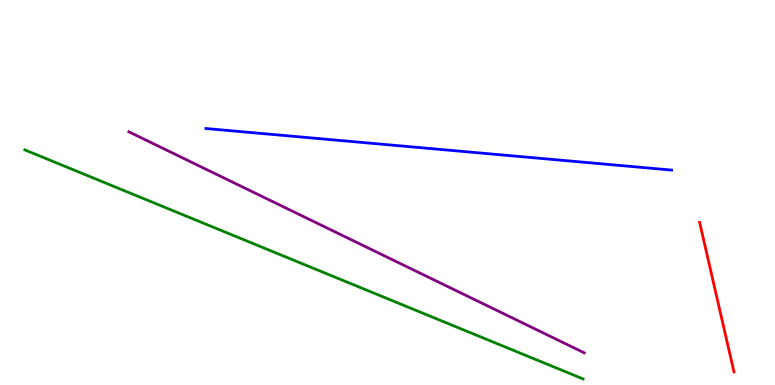[{'lines': ['blue', 'red'], 'intersections': []}, {'lines': ['green', 'red'], 'intersections': []}, {'lines': ['purple', 'red'], 'intersections': []}, {'lines': ['blue', 'green'], 'intersections': []}, {'lines': ['blue', 'purple'], 'intersections': []}, {'lines': ['green', 'purple'], 'intersections': []}]